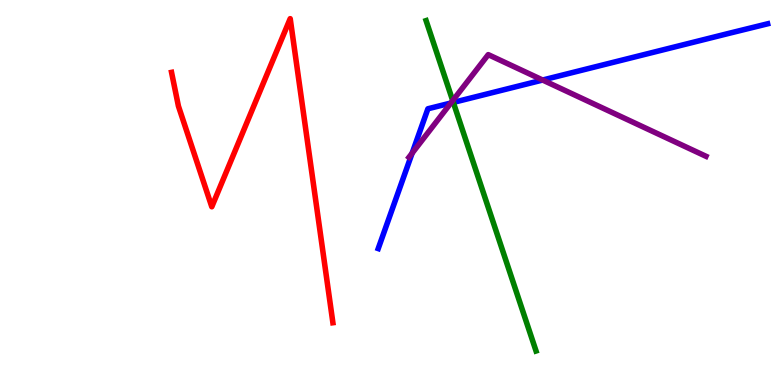[{'lines': ['blue', 'red'], 'intersections': []}, {'lines': ['green', 'red'], 'intersections': []}, {'lines': ['purple', 'red'], 'intersections': []}, {'lines': ['blue', 'green'], 'intersections': [{'x': 5.85, 'y': 7.34}]}, {'lines': ['blue', 'purple'], 'intersections': [{'x': 5.32, 'y': 6.02}, {'x': 5.82, 'y': 7.32}, {'x': 7.0, 'y': 7.92}]}, {'lines': ['green', 'purple'], 'intersections': [{'x': 5.84, 'y': 7.39}]}]